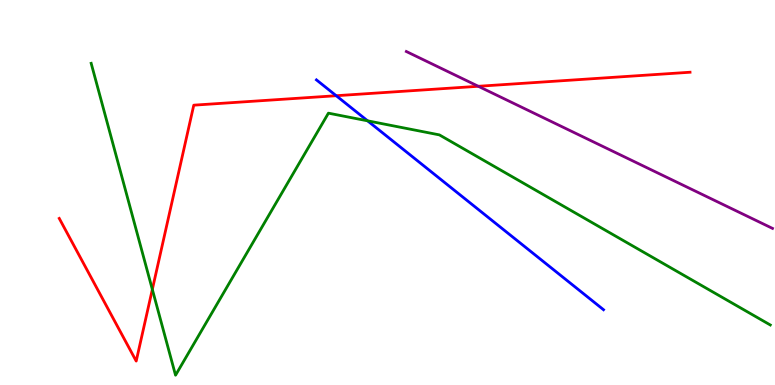[{'lines': ['blue', 'red'], 'intersections': [{'x': 4.34, 'y': 7.51}]}, {'lines': ['green', 'red'], 'intersections': [{'x': 1.97, 'y': 2.48}]}, {'lines': ['purple', 'red'], 'intersections': [{'x': 6.17, 'y': 7.76}]}, {'lines': ['blue', 'green'], 'intersections': [{'x': 4.74, 'y': 6.86}]}, {'lines': ['blue', 'purple'], 'intersections': []}, {'lines': ['green', 'purple'], 'intersections': []}]